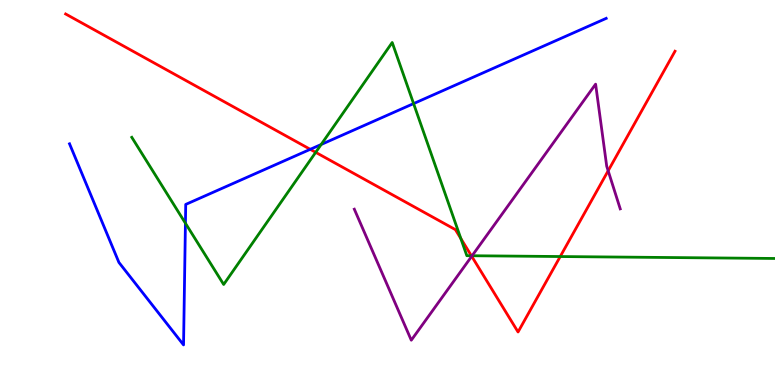[{'lines': ['blue', 'red'], 'intersections': [{'x': 4.0, 'y': 6.12}]}, {'lines': ['green', 'red'], 'intersections': [{'x': 4.07, 'y': 6.04}, {'x': 5.95, 'y': 3.81}, {'x': 6.08, 'y': 3.36}, {'x': 7.23, 'y': 3.34}]}, {'lines': ['purple', 'red'], 'intersections': [{'x': 6.09, 'y': 3.34}, {'x': 7.85, 'y': 5.56}]}, {'lines': ['blue', 'green'], 'intersections': [{'x': 2.39, 'y': 4.2}, {'x': 4.14, 'y': 6.25}, {'x': 5.34, 'y': 7.31}]}, {'lines': ['blue', 'purple'], 'intersections': []}, {'lines': ['green', 'purple'], 'intersections': [{'x': 6.09, 'y': 3.36}]}]